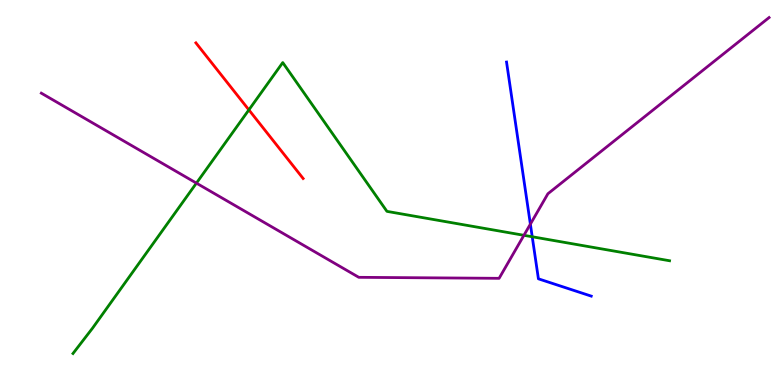[{'lines': ['blue', 'red'], 'intersections': []}, {'lines': ['green', 'red'], 'intersections': [{'x': 3.21, 'y': 7.15}]}, {'lines': ['purple', 'red'], 'intersections': []}, {'lines': ['blue', 'green'], 'intersections': [{'x': 6.87, 'y': 3.85}]}, {'lines': ['blue', 'purple'], 'intersections': [{'x': 6.84, 'y': 4.18}]}, {'lines': ['green', 'purple'], 'intersections': [{'x': 2.53, 'y': 5.24}, {'x': 6.76, 'y': 3.89}]}]